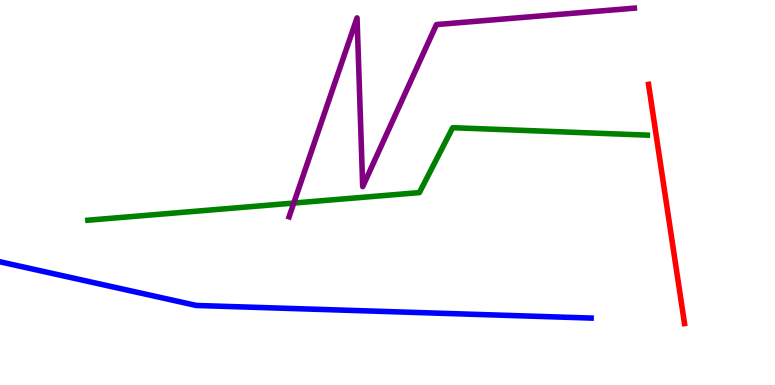[{'lines': ['blue', 'red'], 'intersections': []}, {'lines': ['green', 'red'], 'intersections': []}, {'lines': ['purple', 'red'], 'intersections': []}, {'lines': ['blue', 'green'], 'intersections': []}, {'lines': ['blue', 'purple'], 'intersections': []}, {'lines': ['green', 'purple'], 'intersections': [{'x': 3.79, 'y': 4.73}]}]